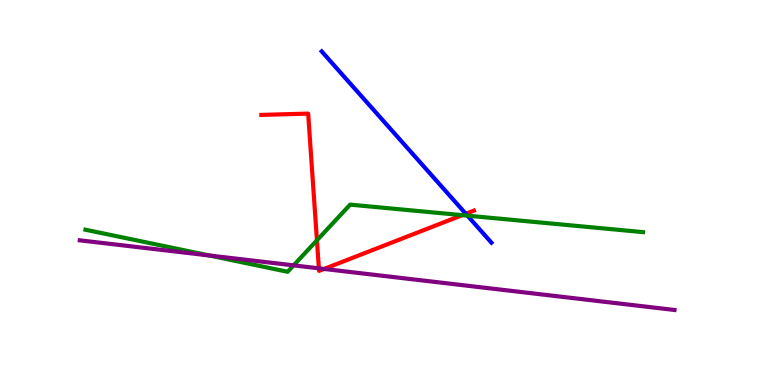[{'lines': ['blue', 'red'], 'intersections': [{'x': 6.01, 'y': 4.45}]}, {'lines': ['green', 'red'], 'intersections': [{'x': 4.09, 'y': 3.76}, {'x': 5.96, 'y': 4.41}]}, {'lines': ['purple', 'red'], 'intersections': [{'x': 4.11, 'y': 3.03}, {'x': 4.18, 'y': 3.01}]}, {'lines': ['blue', 'green'], 'intersections': [{'x': 6.03, 'y': 4.4}]}, {'lines': ['blue', 'purple'], 'intersections': []}, {'lines': ['green', 'purple'], 'intersections': [{'x': 2.7, 'y': 3.36}, {'x': 3.79, 'y': 3.11}]}]